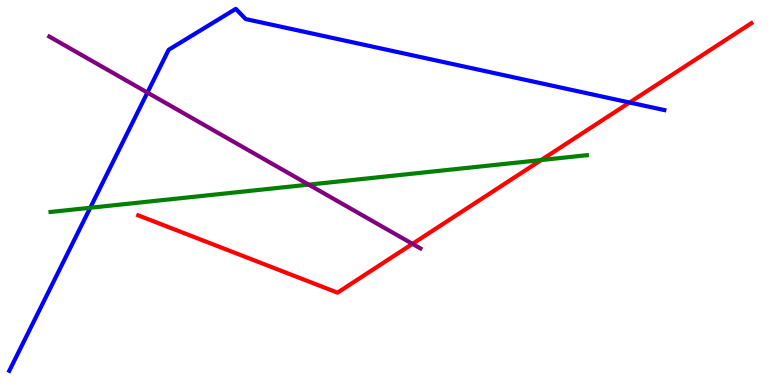[{'lines': ['blue', 'red'], 'intersections': [{'x': 8.12, 'y': 7.34}]}, {'lines': ['green', 'red'], 'intersections': [{'x': 6.98, 'y': 5.84}]}, {'lines': ['purple', 'red'], 'intersections': [{'x': 5.32, 'y': 3.67}]}, {'lines': ['blue', 'green'], 'intersections': [{'x': 1.16, 'y': 4.6}]}, {'lines': ['blue', 'purple'], 'intersections': [{'x': 1.9, 'y': 7.6}]}, {'lines': ['green', 'purple'], 'intersections': [{'x': 3.98, 'y': 5.2}]}]